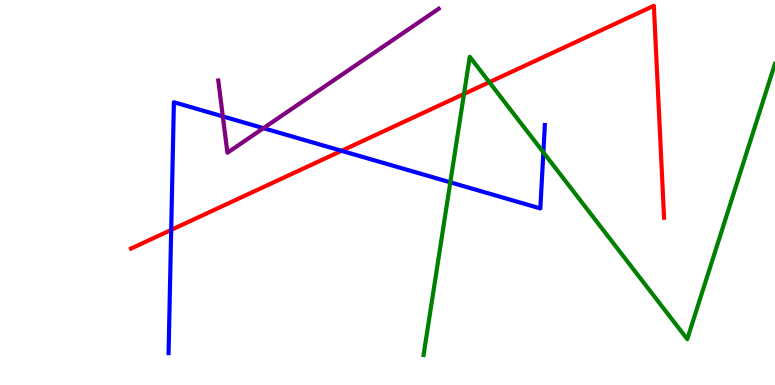[{'lines': ['blue', 'red'], 'intersections': [{'x': 2.21, 'y': 4.03}, {'x': 4.41, 'y': 6.08}]}, {'lines': ['green', 'red'], 'intersections': [{'x': 5.99, 'y': 7.56}, {'x': 6.31, 'y': 7.87}]}, {'lines': ['purple', 'red'], 'intersections': []}, {'lines': ['blue', 'green'], 'intersections': [{'x': 5.81, 'y': 5.26}, {'x': 7.01, 'y': 6.04}]}, {'lines': ['blue', 'purple'], 'intersections': [{'x': 2.88, 'y': 6.98}, {'x': 3.4, 'y': 6.67}]}, {'lines': ['green', 'purple'], 'intersections': []}]